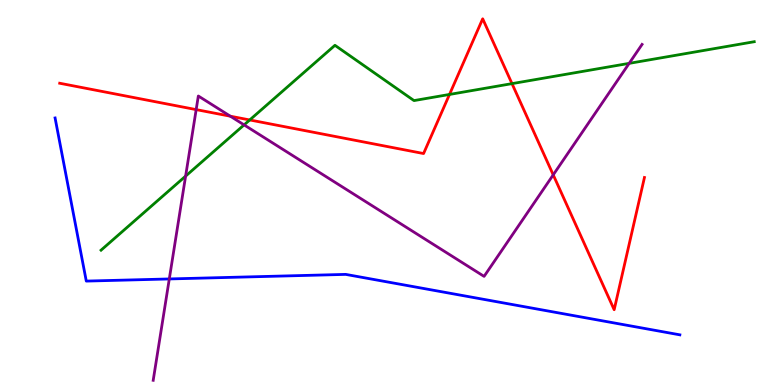[{'lines': ['blue', 'red'], 'intersections': []}, {'lines': ['green', 'red'], 'intersections': [{'x': 3.22, 'y': 6.88}, {'x': 5.8, 'y': 7.55}, {'x': 6.61, 'y': 7.83}]}, {'lines': ['purple', 'red'], 'intersections': [{'x': 2.53, 'y': 7.15}, {'x': 2.97, 'y': 6.98}, {'x': 7.14, 'y': 5.46}]}, {'lines': ['blue', 'green'], 'intersections': []}, {'lines': ['blue', 'purple'], 'intersections': [{'x': 2.18, 'y': 2.75}]}, {'lines': ['green', 'purple'], 'intersections': [{'x': 2.4, 'y': 5.43}, {'x': 3.15, 'y': 6.76}, {'x': 8.12, 'y': 8.35}]}]